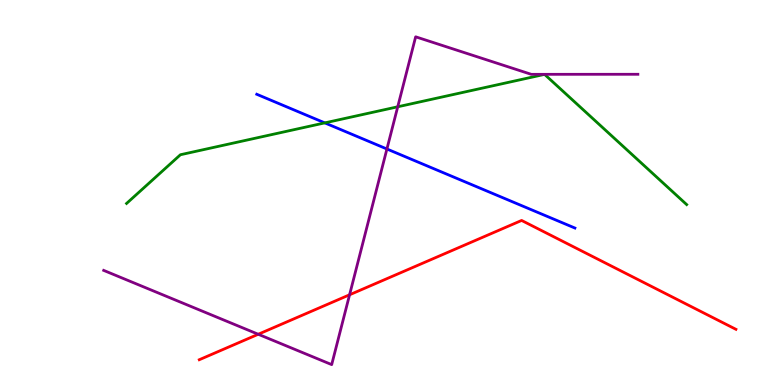[{'lines': ['blue', 'red'], 'intersections': []}, {'lines': ['green', 'red'], 'intersections': []}, {'lines': ['purple', 'red'], 'intersections': [{'x': 3.33, 'y': 1.32}, {'x': 4.51, 'y': 2.34}]}, {'lines': ['blue', 'green'], 'intersections': [{'x': 4.19, 'y': 6.81}]}, {'lines': ['blue', 'purple'], 'intersections': [{'x': 4.99, 'y': 6.13}]}, {'lines': ['green', 'purple'], 'intersections': [{'x': 5.13, 'y': 7.23}]}]